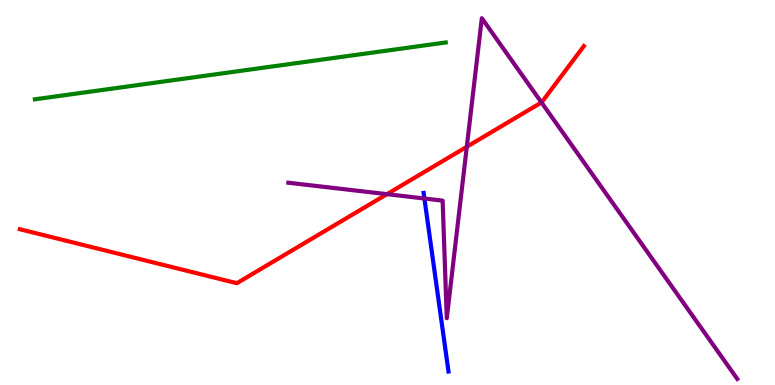[{'lines': ['blue', 'red'], 'intersections': []}, {'lines': ['green', 'red'], 'intersections': []}, {'lines': ['purple', 'red'], 'intersections': [{'x': 4.99, 'y': 4.96}, {'x': 6.02, 'y': 6.19}, {'x': 6.99, 'y': 7.34}]}, {'lines': ['blue', 'green'], 'intersections': []}, {'lines': ['blue', 'purple'], 'intersections': [{'x': 5.48, 'y': 4.84}]}, {'lines': ['green', 'purple'], 'intersections': []}]